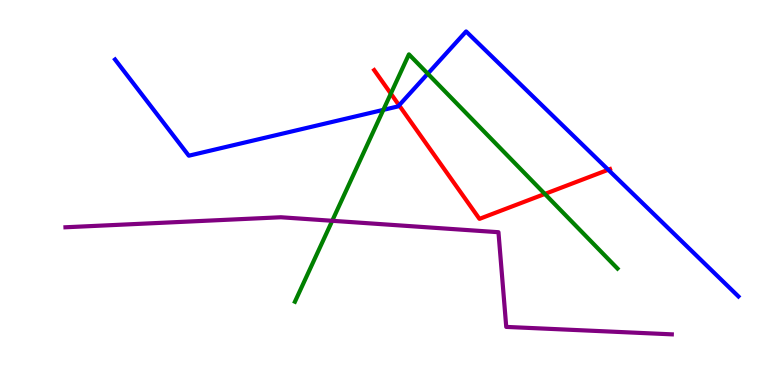[{'lines': ['blue', 'red'], 'intersections': [{'x': 5.15, 'y': 7.26}, {'x': 7.85, 'y': 5.59}]}, {'lines': ['green', 'red'], 'intersections': [{'x': 5.04, 'y': 7.57}, {'x': 7.03, 'y': 4.96}]}, {'lines': ['purple', 'red'], 'intersections': []}, {'lines': ['blue', 'green'], 'intersections': [{'x': 4.95, 'y': 7.15}, {'x': 5.52, 'y': 8.09}]}, {'lines': ['blue', 'purple'], 'intersections': []}, {'lines': ['green', 'purple'], 'intersections': [{'x': 4.29, 'y': 4.27}]}]